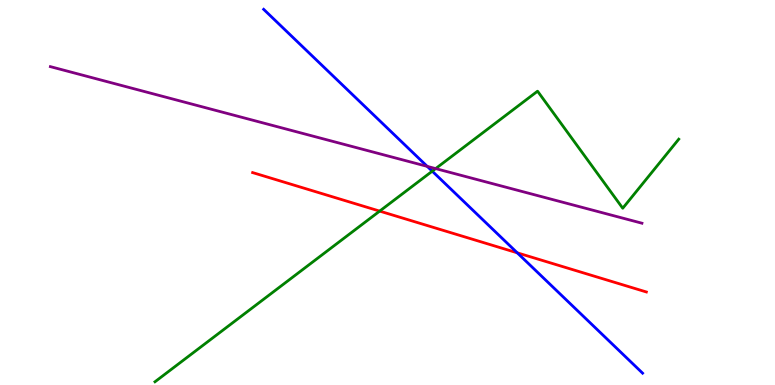[{'lines': ['blue', 'red'], 'intersections': [{'x': 6.67, 'y': 3.43}]}, {'lines': ['green', 'red'], 'intersections': [{'x': 4.9, 'y': 4.52}]}, {'lines': ['purple', 'red'], 'intersections': []}, {'lines': ['blue', 'green'], 'intersections': [{'x': 5.58, 'y': 5.55}]}, {'lines': ['blue', 'purple'], 'intersections': [{'x': 5.51, 'y': 5.68}]}, {'lines': ['green', 'purple'], 'intersections': [{'x': 5.62, 'y': 5.62}]}]